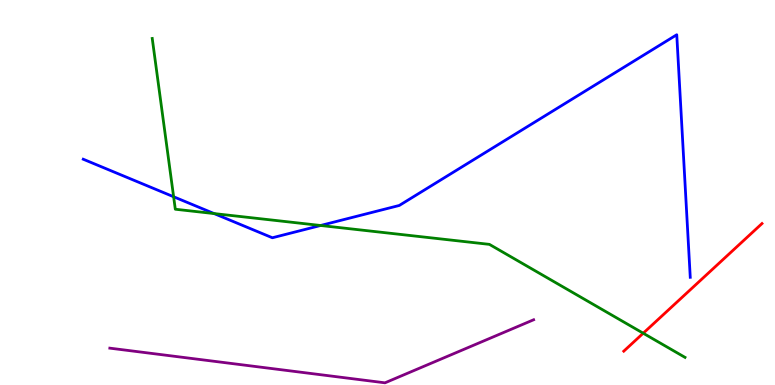[{'lines': ['blue', 'red'], 'intersections': []}, {'lines': ['green', 'red'], 'intersections': [{'x': 8.3, 'y': 1.34}]}, {'lines': ['purple', 'red'], 'intersections': []}, {'lines': ['blue', 'green'], 'intersections': [{'x': 2.24, 'y': 4.89}, {'x': 2.76, 'y': 4.45}, {'x': 4.14, 'y': 4.14}]}, {'lines': ['blue', 'purple'], 'intersections': []}, {'lines': ['green', 'purple'], 'intersections': []}]